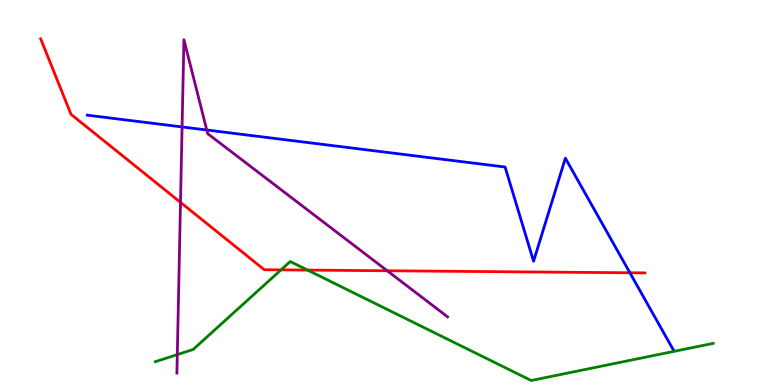[{'lines': ['blue', 'red'], 'intersections': [{'x': 8.13, 'y': 2.91}]}, {'lines': ['green', 'red'], 'intersections': [{'x': 3.63, 'y': 2.99}, {'x': 3.97, 'y': 2.98}]}, {'lines': ['purple', 'red'], 'intersections': [{'x': 2.33, 'y': 4.74}, {'x': 5.0, 'y': 2.97}]}, {'lines': ['blue', 'green'], 'intersections': []}, {'lines': ['blue', 'purple'], 'intersections': [{'x': 2.35, 'y': 6.7}, {'x': 2.67, 'y': 6.62}]}, {'lines': ['green', 'purple'], 'intersections': [{'x': 2.29, 'y': 0.79}]}]